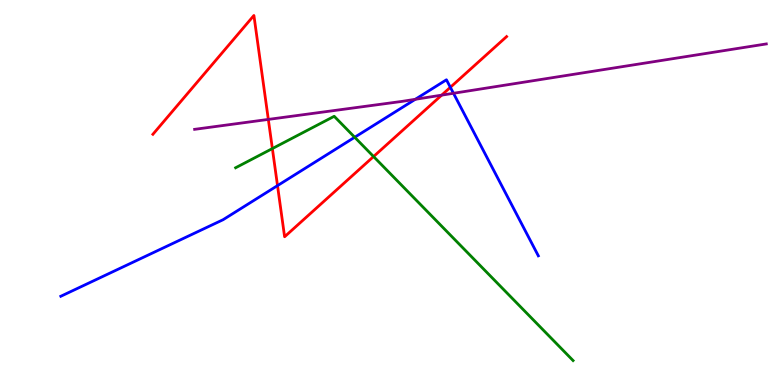[{'lines': ['blue', 'red'], 'intersections': [{'x': 3.58, 'y': 5.18}, {'x': 5.81, 'y': 7.73}]}, {'lines': ['green', 'red'], 'intersections': [{'x': 3.51, 'y': 6.14}, {'x': 4.82, 'y': 5.93}]}, {'lines': ['purple', 'red'], 'intersections': [{'x': 3.46, 'y': 6.9}, {'x': 5.7, 'y': 7.53}]}, {'lines': ['blue', 'green'], 'intersections': [{'x': 4.58, 'y': 6.43}]}, {'lines': ['blue', 'purple'], 'intersections': [{'x': 5.36, 'y': 7.42}, {'x': 5.85, 'y': 7.58}]}, {'lines': ['green', 'purple'], 'intersections': []}]